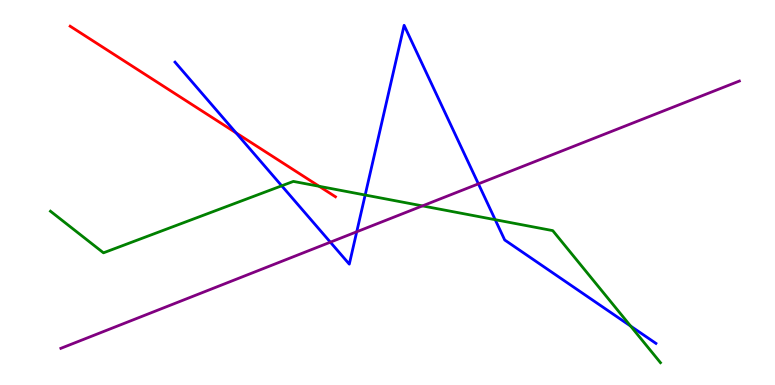[{'lines': ['blue', 'red'], 'intersections': [{'x': 3.05, 'y': 6.55}]}, {'lines': ['green', 'red'], 'intersections': [{'x': 4.12, 'y': 5.16}]}, {'lines': ['purple', 'red'], 'intersections': []}, {'lines': ['blue', 'green'], 'intersections': [{'x': 3.63, 'y': 5.17}, {'x': 4.71, 'y': 4.93}, {'x': 6.39, 'y': 4.29}, {'x': 8.14, 'y': 1.53}]}, {'lines': ['blue', 'purple'], 'intersections': [{'x': 4.26, 'y': 3.71}, {'x': 4.6, 'y': 3.98}, {'x': 6.17, 'y': 5.22}]}, {'lines': ['green', 'purple'], 'intersections': [{'x': 5.45, 'y': 4.65}]}]